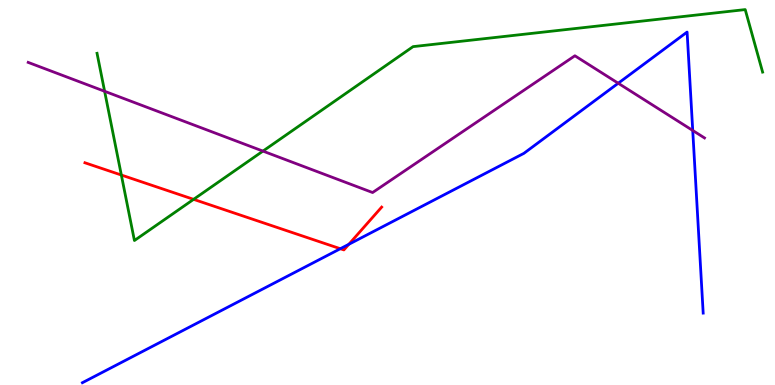[{'lines': ['blue', 'red'], 'intersections': [{'x': 4.39, 'y': 3.54}, {'x': 4.5, 'y': 3.66}]}, {'lines': ['green', 'red'], 'intersections': [{'x': 1.57, 'y': 5.45}, {'x': 2.5, 'y': 4.82}]}, {'lines': ['purple', 'red'], 'intersections': []}, {'lines': ['blue', 'green'], 'intersections': []}, {'lines': ['blue', 'purple'], 'intersections': [{'x': 7.98, 'y': 7.84}, {'x': 8.94, 'y': 6.61}]}, {'lines': ['green', 'purple'], 'intersections': [{'x': 1.35, 'y': 7.63}, {'x': 3.39, 'y': 6.08}]}]